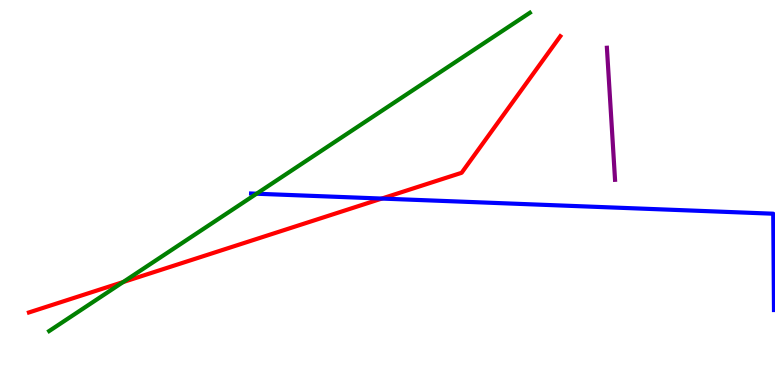[{'lines': ['blue', 'red'], 'intersections': [{'x': 4.93, 'y': 4.84}]}, {'lines': ['green', 'red'], 'intersections': [{'x': 1.59, 'y': 2.67}]}, {'lines': ['purple', 'red'], 'intersections': []}, {'lines': ['blue', 'green'], 'intersections': [{'x': 3.31, 'y': 4.97}]}, {'lines': ['blue', 'purple'], 'intersections': []}, {'lines': ['green', 'purple'], 'intersections': []}]